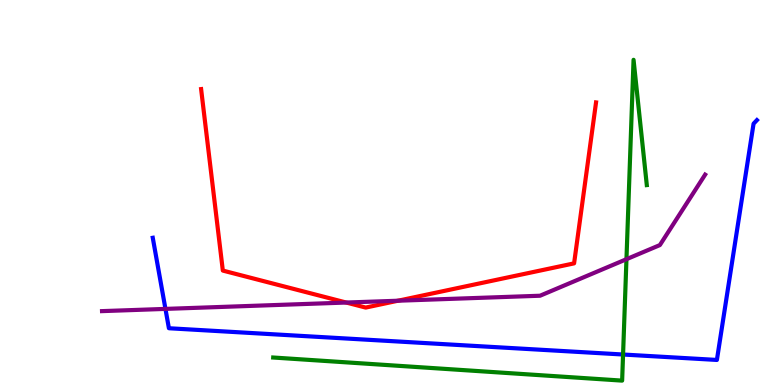[{'lines': ['blue', 'red'], 'intersections': []}, {'lines': ['green', 'red'], 'intersections': []}, {'lines': ['purple', 'red'], 'intersections': [{'x': 4.47, 'y': 2.14}, {'x': 5.14, 'y': 2.19}]}, {'lines': ['blue', 'green'], 'intersections': [{'x': 8.04, 'y': 0.792}]}, {'lines': ['blue', 'purple'], 'intersections': [{'x': 2.13, 'y': 1.98}]}, {'lines': ['green', 'purple'], 'intersections': [{'x': 8.08, 'y': 3.27}]}]